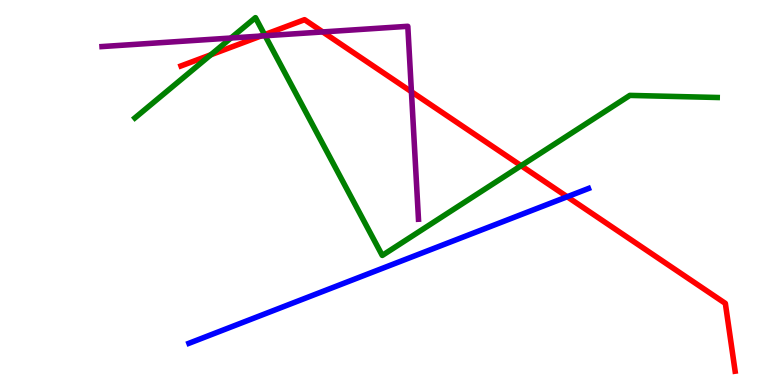[{'lines': ['blue', 'red'], 'intersections': [{'x': 7.32, 'y': 4.89}]}, {'lines': ['green', 'red'], 'intersections': [{'x': 2.72, 'y': 8.58}, {'x': 3.41, 'y': 9.1}, {'x': 6.72, 'y': 5.7}]}, {'lines': ['purple', 'red'], 'intersections': [{'x': 3.37, 'y': 9.06}, {'x': 4.16, 'y': 9.17}, {'x': 5.31, 'y': 7.62}]}, {'lines': ['blue', 'green'], 'intersections': []}, {'lines': ['blue', 'purple'], 'intersections': []}, {'lines': ['green', 'purple'], 'intersections': [{'x': 2.98, 'y': 9.01}, {'x': 3.42, 'y': 9.07}]}]